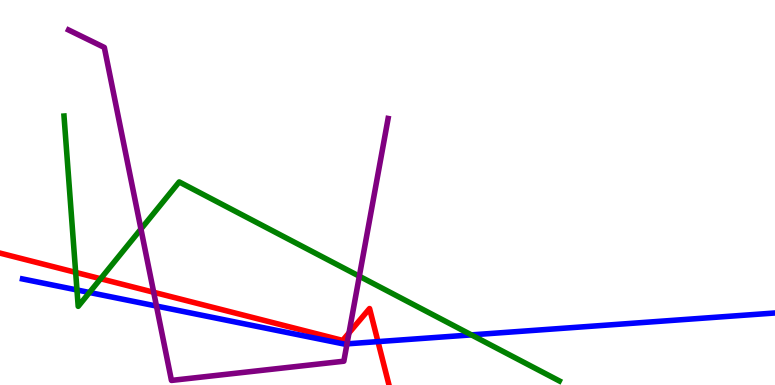[{'lines': ['blue', 'red'], 'intersections': [{'x': 4.88, 'y': 1.13}]}, {'lines': ['green', 'red'], 'intersections': [{'x': 0.976, 'y': 2.93}, {'x': 1.3, 'y': 2.76}]}, {'lines': ['purple', 'red'], 'intersections': [{'x': 1.98, 'y': 2.41}, {'x': 4.5, 'y': 1.35}]}, {'lines': ['blue', 'green'], 'intersections': [{'x': 0.993, 'y': 2.47}, {'x': 1.15, 'y': 2.4}, {'x': 6.08, 'y': 1.3}]}, {'lines': ['blue', 'purple'], 'intersections': [{'x': 2.02, 'y': 2.05}, {'x': 4.48, 'y': 1.07}]}, {'lines': ['green', 'purple'], 'intersections': [{'x': 1.82, 'y': 4.05}, {'x': 4.64, 'y': 2.83}]}]